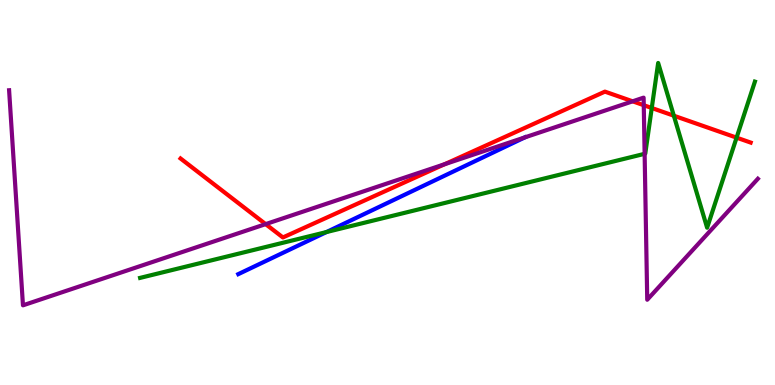[{'lines': ['blue', 'red'], 'intersections': []}, {'lines': ['green', 'red'], 'intersections': [{'x': 8.41, 'y': 7.19}, {'x': 8.69, 'y': 6.99}, {'x': 9.5, 'y': 6.42}]}, {'lines': ['purple', 'red'], 'intersections': [{'x': 3.43, 'y': 4.18}, {'x': 5.74, 'y': 5.73}, {'x': 8.16, 'y': 7.37}, {'x': 8.31, 'y': 7.27}]}, {'lines': ['blue', 'green'], 'intersections': [{'x': 4.21, 'y': 3.97}]}, {'lines': ['blue', 'purple'], 'intersections': [{'x': 6.77, 'y': 6.43}]}, {'lines': ['green', 'purple'], 'intersections': [{'x': 8.32, 'y': 6.0}]}]